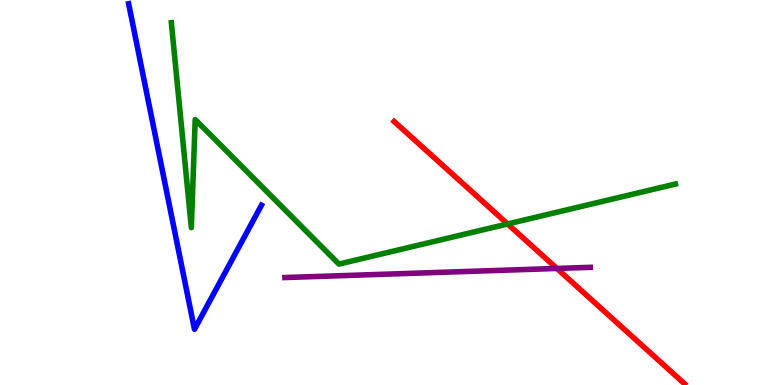[{'lines': ['blue', 'red'], 'intersections': []}, {'lines': ['green', 'red'], 'intersections': [{'x': 6.55, 'y': 4.18}]}, {'lines': ['purple', 'red'], 'intersections': [{'x': 7.19, 'y': 3.03}]}, {'lines': ['blue', 'green'], 'intersections': []}, {'lines': ['blue', 'purple'], 'intersections': []}, {'lines': ['green', 'purple'], 'intersections': []}]